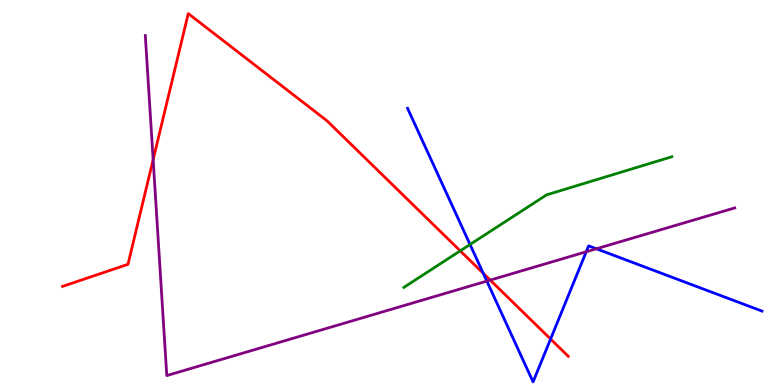[{'lines': ['blue', 'red'], 'intersections': [{'x': 6.24, 'y': 2.9}, {'x': 7.1, 'y': 1.19}]}, {'lines': ['green', 'red'], 'intersections': [{'x': 5.94, 'y': 3.48}]}, {'lines': ['purple', 'red'], 'intersections': [{'x': 1.98, 'y': 5.85}, {'x': 6.33, 'y': 2.72}]}, {'lines': ['blue', 'green'], 'intersections': [{'x': 6.06, 'y': 3.65}]}, {'lines': ['blue', 'purple'], 'intersections': [{'x': 6.28, 'y': 2.7}, {'x': 7.56, 'y': 3.46}, {'x': 7.69, 'y': 3.54}]}, {'lines': ['green', 'purple'], 'intersections': []}]